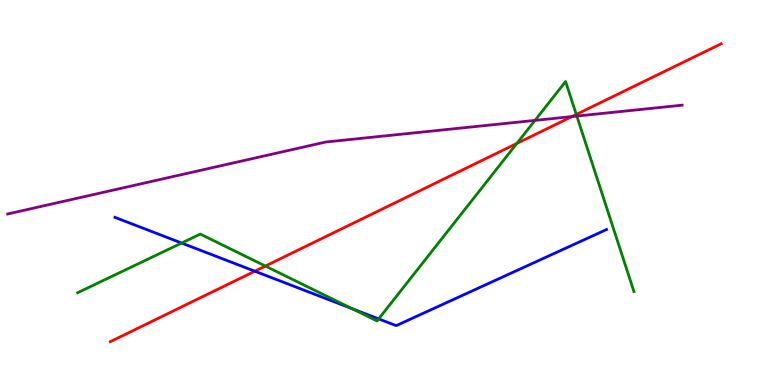[{'lines': ['blue', 'red'], 'intersections': [{'x': 3.29, 'y': 2.96}]}, {'lines': ['green', 'red'], 'intersections': [{'x': 3.42, 'y': 3.09}, {'x': 6.67, 'y': 6.27}, {'x': 7.44, 'y': 7.03}]}, {'lines': ['purple', 'red'], 'intersections': [{'x': 7.38, 'y': 6.97}]}, {'lines': ['blue', 'green'], 'intersections': [{'x': 2.34, 'y': 3.69}, {'x': 4.54, 'y': 1.98}, {'x': 4.89, 'y': 1.72}]}, {'lines': ['blue', 'purple'], 'intersections': []}, {'lines': ['green', 'purple'], 'intersections': [{'x': 6.9, 'y': 6.87}, {'x': 7.44, 'y': 6.99}]}]